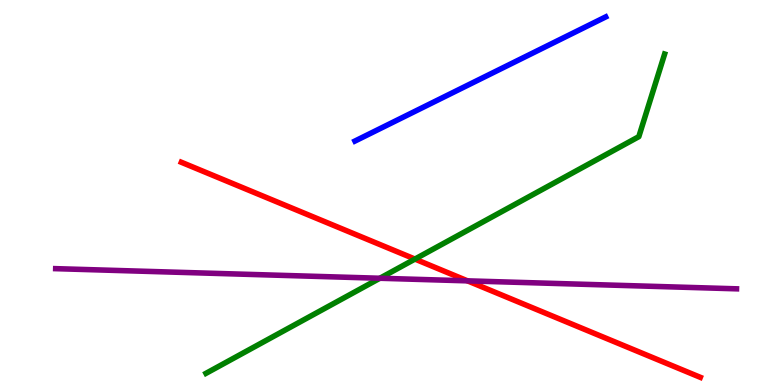[{'lines': ['blue', 'red'], 'intersections': []}, {'lines': ['green', 'red'], 'intersections': [{'x': 5.35, 'y': 3.27}]}, {'lines': ['purple', 'red'], 'intersections': [{'x': 6.03, 'y': 2.71}]}, {'lines': ['blue', 'green'], 'intersections': []}, {'lines': ['blue', 'purple'], 'intersections': []}, {'lines': ['green', 'purple'], 'intersections': [{'x': 4.9, 'y': 2.77}]}]